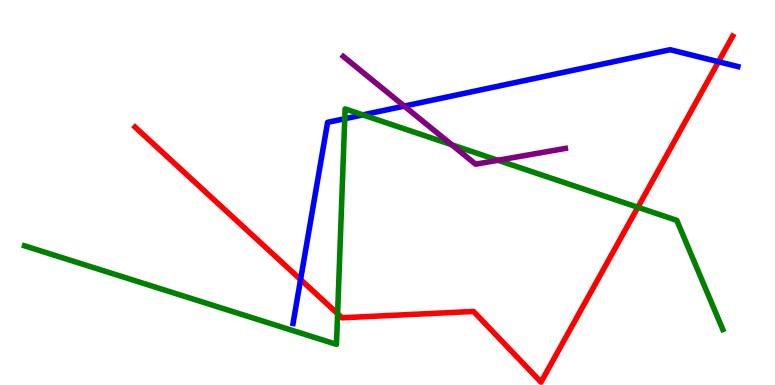[{'lines': ['blue', 'red'], 'intersections': [{'x': 3.88, 'y': 2.74}, {'x': 9.27, 'y': 8.4}]}, {'lines': ['green', 'red'], 'intersections': [{'x': 4.36, 'y': 1.85}, {'x': 8.23, 'y': 4.62}]}, {'lines': ['purple', 'red'], 'intersections': []}, {'lines': ['blue', 'green'], 'intersections': [{'x': 4.45, 'y': 6.92}, {'x': 4.68, 'y': 7.02}]}, {'lines': ['blue', 'purple'], 'intersections': [{'x': 5.22, 'y': 7.24}]}, {'lines': ['green', 'purple'], 'intersections': [{'x': 5.83, 'y': 6.24}, {'x': 6.42, 'y': 5.84}]}]